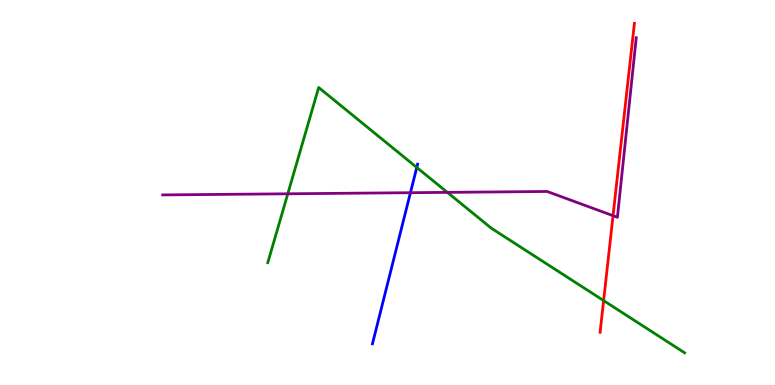[{'lines': ['blue', 'red'], 'intersections': []}, {'lines': ['green', 'red'], 'intersections': [{'x': 7.79, 'y': 2.19}]}, {'lines': ['purple', 'red'], 'intersections': [{'x': 7.91, 'y': 4.4}]}, {'lines': ['blue', 'green'], 'intersections': [{'x': 5.38, 'y': 5.65}]}, {'lines': ['blue', 'purple'], 'intersections': [{'x': 5.3, 'y': 4.99}]}, {'lines': ['green', 'purple'], 'intersections': [{'x': 3.71, 'y': 4.97}, {'x': 5.77, 'y': 5.0}]}]